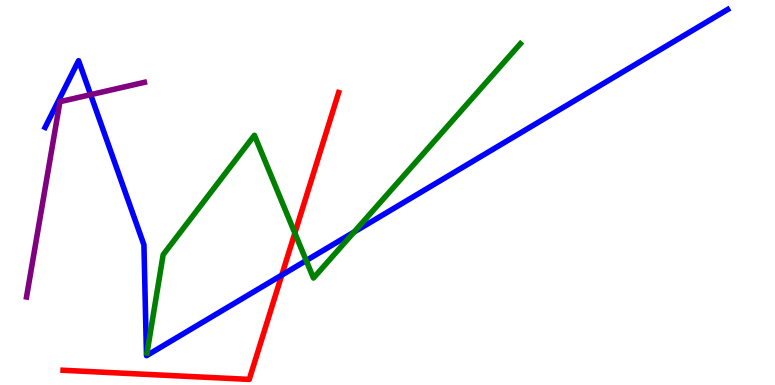[{'lines': ['blue', 'red'], 'intersections': [{'x': 3.64, 'y': 2.85}]}, {'lines': ['green', 'red'], 'intersections': [{'x': 3.8, 'y': 3.95}]}, {'lines': ['purple', 'red'], 'intersections': []}, {'lines': ['blue', 'green'], 'intersections': [{'x': 3.95, 'y': 3.23}, {'x': 4.57, 'y': 3.97}]}, {'lines': ['blue', 'purple'], 'intersections': [{'x': 1.17, 'y': 7.54}]}, {'lines': ['green', 'purple'], 'intersections': []}]